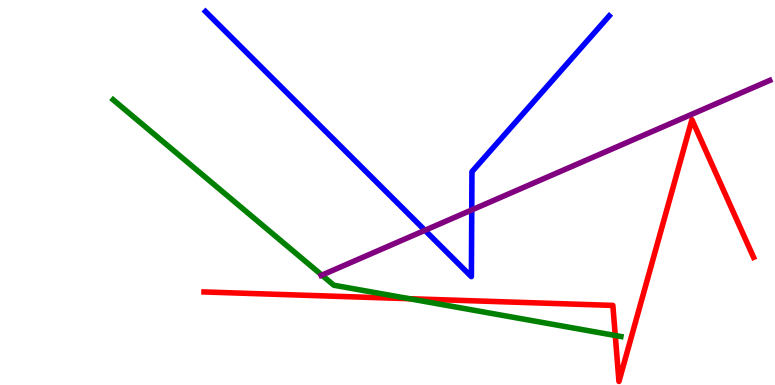[{'lines': ['blue', 'red'], 'intersections': []}, {'lines': ['green', 'red'], 'intersections': [{'x': 5.28, 'y': 2.24}, {'x': 7.94, 'y': 1.29}]}, {'lines': ['purple', 'red'], 'intersections': []}, {'lines': ['blue', 'green'], 'intersections': []}, {'lines': ['blue', 'purple'], 'intersections': [{'x': 5.48, 'y': 4.02}, {'x': 6.09, 'y': 4.55}]}, {'lines': ['green', 'purple'], 'intersections': [{'x': 4.15, 'y': 2.85}]}]